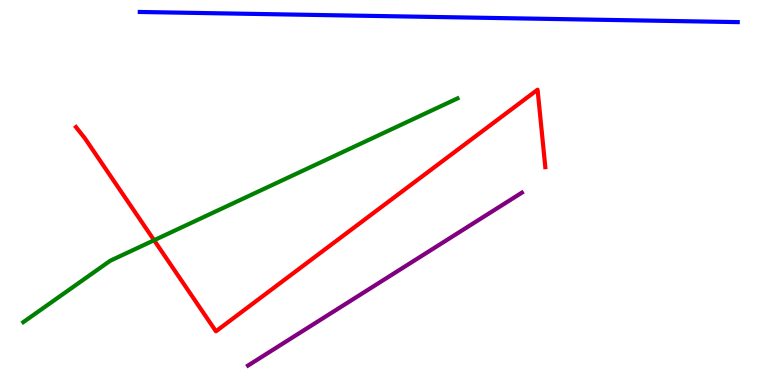[{'lines': ['blue', 'red'], 'intersections': []}, {'lines': ['green', 'red'], 'intersections': [{'x': 1.99, 'y': 3.76}]}, {'lines': ['purple', 'red'], 'intersections': []}, {'lines': ['blue', 'green'], 'intersections': []}, {'lines': ['blue', 'purple'], 'intersections': []}, {'lines': ['green', 'purple'], 'intersections': []}]